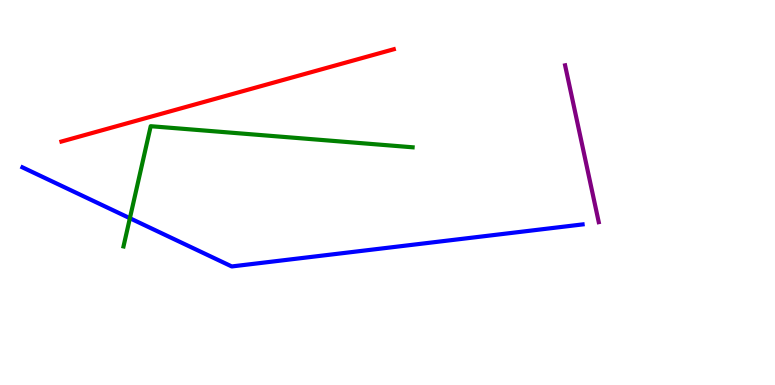[{'lines': ['blue', 'red'], 'intersections': []}, {'lines': ['green', 'red'], 'intersections': []}, {'lines': ['purple', 'red'], 'intersections': []}, {'lines': ['blue', 'green'], 'intersections': [{'x': 1.68, 'y': 4.33}]}, {'lines': ['blue', 'purple'], 'intersections': []}, {'lines': ['green', 'purple'], 'intersections': []}]